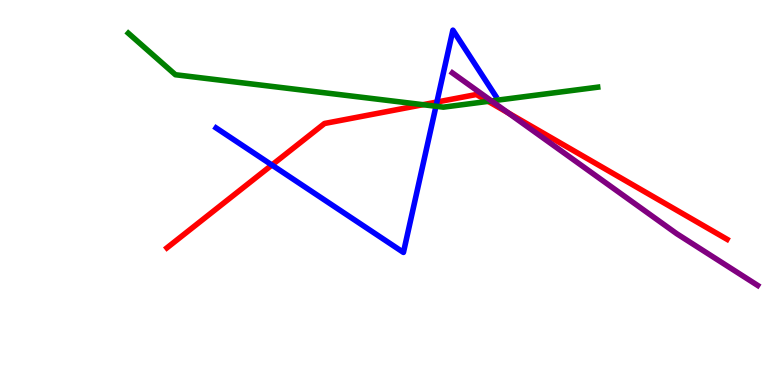[{'lines': ['blue', 'red'], 'intersections': [{'x': 3.51, 'y': 5.71}, {'x': 5.64, 'y': 7.35}]}, {'lines': ['green', 'red'], 'intersections': [{'x': 5.46, 'y': 7.28}, {'x': 6.3, 'y': 7.37}]}, {'lines': ['purple', 'red'], 'intersections': [{'x': 6.56, 'y': 7.07}]}, {'lines': ['blue', 'green'], 'intersections': [{'x': 5.63, 'y': 7.24}]}, {'lines': ['blue', 'purple'], 'intersections': []}, {'lines': ['green', 'purple'], 'intersections': [{'x': 6.34, 'y': 7.38}]}]